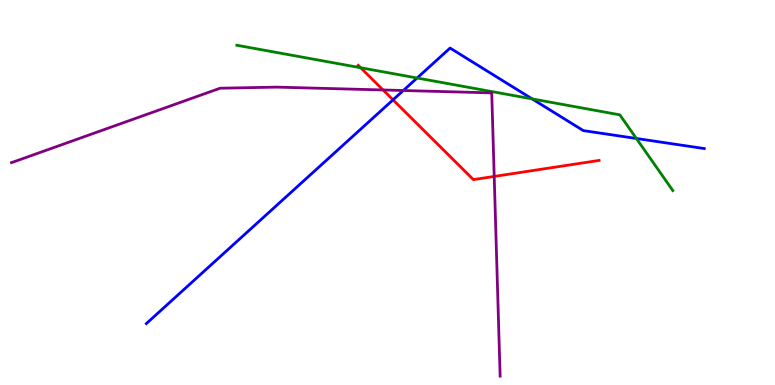[{'lines': ['blue', 'red'], 'intersections': [{'x': 5.07, 'y': 7.41}]}, {'lines': ['green', 'red'], 'intersections': [{'x': 4.65, 'y': 8.24}]}, {'lines': ['purple', 'red'], 'intersections': [{'x': 4.94, 'y': 7.66}, {'x': 6.38, 'y': 5.42}]}, {'lines': ['blue', 'green'], 'intersections': [{'x': 5.38, 'y': 7.97}, {'x': 6.87, 'y': 7.43}, {'x': 8.21, 'y': 6.4}]}, {'lines': ['blue', 'purple'], 'intersections': [{'x': 5.2, 'y': 7.65}]}, {'lines': ['green', 'purple'], 'intersections': []}]